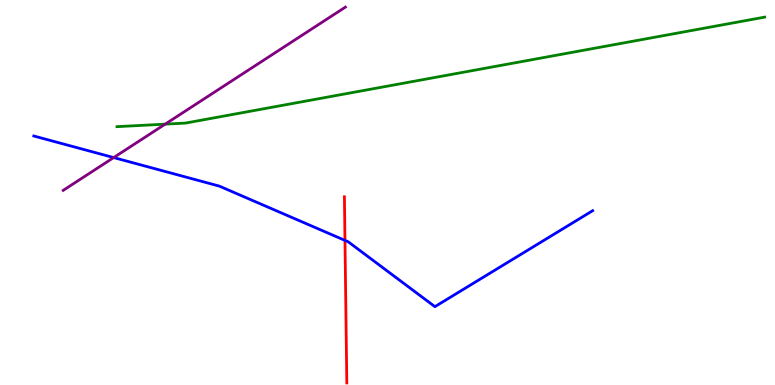[{'lines': ['blue', 'red'], 'intersections': [{'x': 4.45, 'y': 3.76}]}, {'lines': ['green', 'red'], 'intersections': []}, {'lines': ['purple', 'red'], 'intersections': []}, {'lines': ['blue', 'green'], 'intersections': []}, {'lines': ['blue', 'purple'], 'intersections': [{'x': 1.47, 'y': 5.91}]}, {'lines': ['green', 'purple'], 'intersections': [{'x': 2.13, 'y': 6.78}]}]